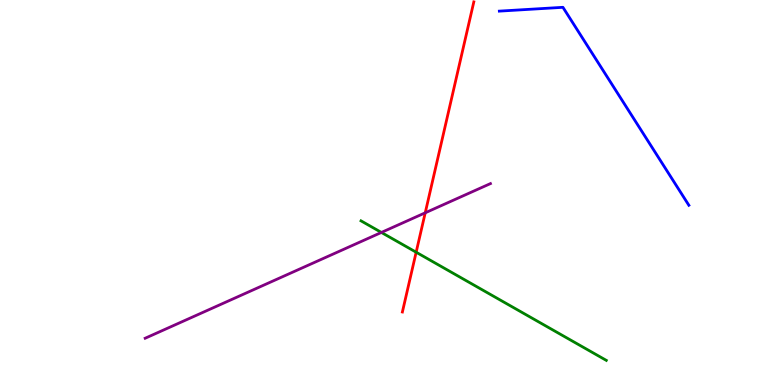[{'lines': ['blue', 'red'], 'intersections': []}, {'lines': ['green', 'red'], 'intersections': [{'x': 5.37, 'y': 3.45}]}, {'lines': ['purple', 'red'], 'intersections': [{'x': 5.49, 'y': 4.47}]}, {'lines': ['blue', 'green'], 'intersections': []}, {'lines': ['blue', 'purple'], 'intersections': []}, {'lines': ['green', 'purple'], 'intersections': [{'x': 4.92, 'y': 3.96}]}]